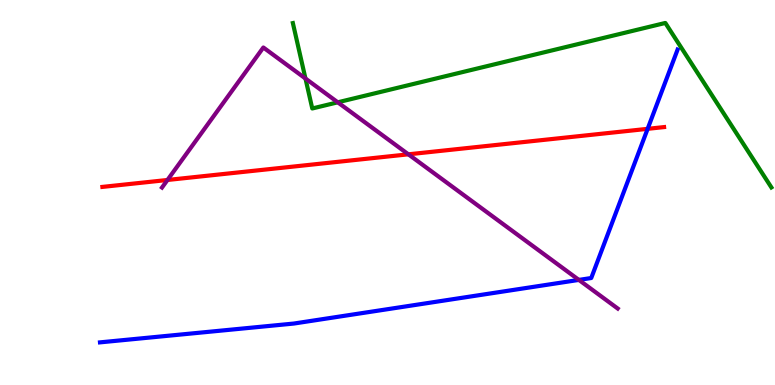[{'lines': ['blue', 'red'], 'intersections': [{'x': 8.36, 'y': 6.65}]}, {'lines': ['green', 'red'], 'intersections': []}, {'lines': ['purple', 'red'], 'intersections': [{'x': 2.16, 'y': 5.33}, {'x': 5.27, 'y': 5.99}]}, {'lines': ['blue', 'green'], 'intersections': []}, {'lines': ['blue', 'purple'], 'intersections': [{'x': 7.47, 'y': 2.73}]}, {'lines': ['green', 'purple'], 'intersections': [{'x': 3.94, 'y': 7.96}, {'x': 4.36, 'y': 7.34}]}]